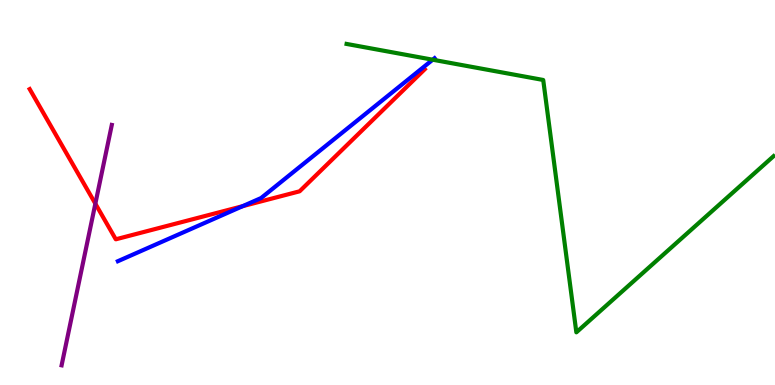[{'lines': ['blue', 'red'], 'intersections': [{'x': 3.13, 'y': 4.64}]}, {'lines': ['green', 'red'], 'intersections': []}, {'lines': ['purple', 'red'], 'intersections': [{'x': 1.23, 'y': 4.71}]}, {'lines': ['blue', 'green'], 'intersections': [{'x': 5.58, 'y': 8.45}]}, {'lines': ['blue', 'purple'], 'intersections': []}, {'lines': ['green', 'purple'], 'intersections': []}]